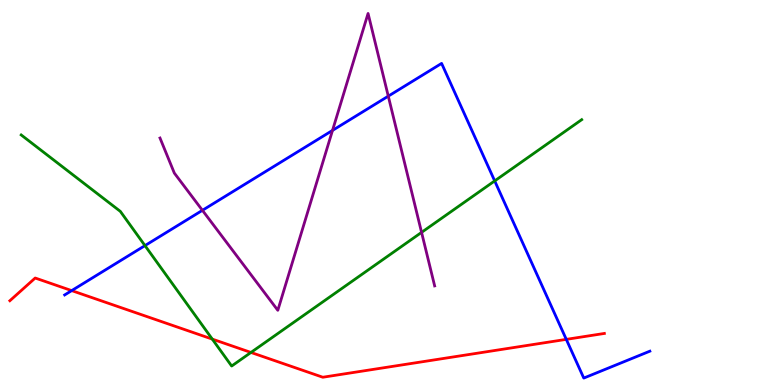[{'lines': ['blue', 'red'], 'intersections': [{'x': 0.925, 'y': 2.45}, {'x': 7.31, 'y': 1.19}]}, {'lines': ['green', 'red'], 'intersections': [{'x': 2.74, 'y': 1.19}, {'x': 3.24, 'y': 0.845}]}, {'lines': ['purple', 'red'], 'intersections': []}, {'lines': ['blue', 'green'], 'intersections': [{'x': 1.87, 'y': 3.62}, {'x': 6.38, 'y': 5.3}]}, {'lines': ['blue', 'purple'], 'intersections': [{'x': 2.61, 'y': 4.54}, {'x': 4.29, 'y': 6.61}, {'x': 5.01, 'y': 7.5}]}, {'lines': ['green', 'purple'], 'intersections': [{'x': 5.44, 'y': 3.96}]}]